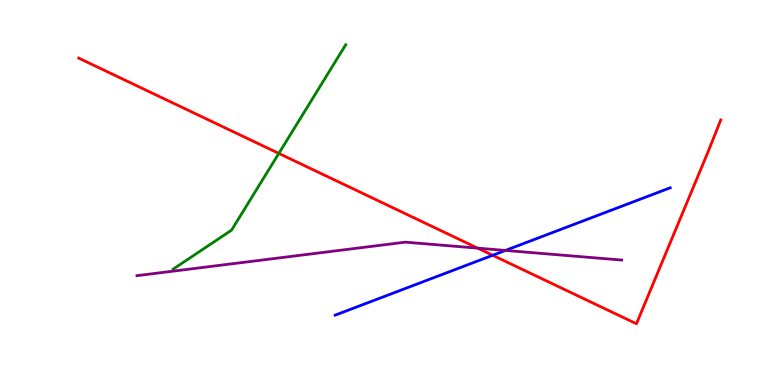[{'lines': ['blue', 'red'], 'intersections': [{'x': 6.36, 'y': 3.37}]}, {'lines': ['green', 'red'], 'intersections': [{'x': 3.6, 'y': 6.02}]}, {'lines': ['purple', 'red'], 'intersections': [{'x': 6.16, 'y': 3.55}]}, {'lines': ['blue', 'green'], 'intersections': []}, {'lines': ['blue', 'purple'], 'intersections': [{'x': 6.52, 'y': 3.5}]}, {'lines': ['green', 'purple'], 'intersections': []}]